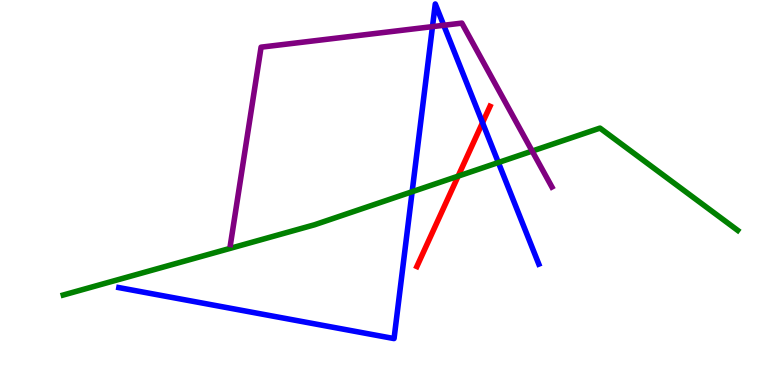[{'lines': ['blue', 'red'], 'intersections': [{'x': 6.23, 'y': 6.81}]}, {'lines': ['green', 'red'], 'intersections': [{'x': 5.91, 'y': 5.42}]}, {'lines': ['purple', 'red'], 'intersections': []}, {'lines': ['blue', 'green'], 'intersections': [{'x': 5.32, 'y': 5.02}, {'x': 6.43, 'y': 5.78}]}, {'lines': ['blue', 'purple'], 'intersections': [{'x': 5.58, 'y': 9.31}, {'x': 5.73, 'y': 9.34}]}, {'lines': ['green', 'purple'], 'intersections': [{'x': 6.87, 'y': 6.08}]}]